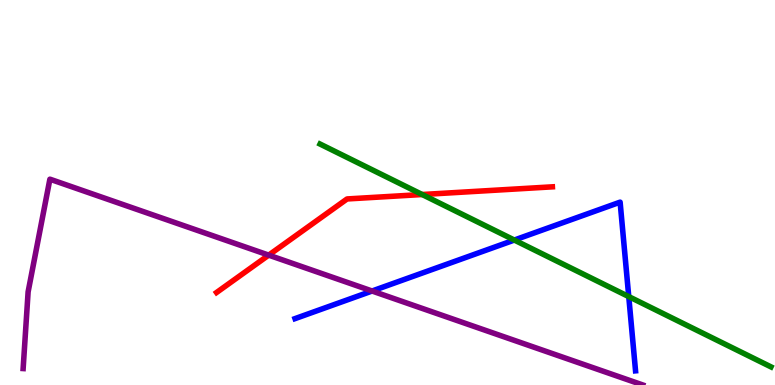[{'lines': ['blue', 'red'], 'intersections': []}, {'lines': ['green', 'red'], 'intersections': [{'x': 5.45, 'y': 4.95}]}, {'lines': ['purple', 'red'], 'intersections': [{'x': 3.47, 'y': 3.37}]}, {'lines': ['blue', 'green'], 'intersections': [{'x': 6.64, 'y': 3.76}, {'x': 8.11, 'y': 2.3}]}, {'lines': ['blue', 'purple'], 'intersections': [{'x': 4.8, 'y': 2.44}]}, {'lines': ['green', 'purple'], 'intersections': []}]